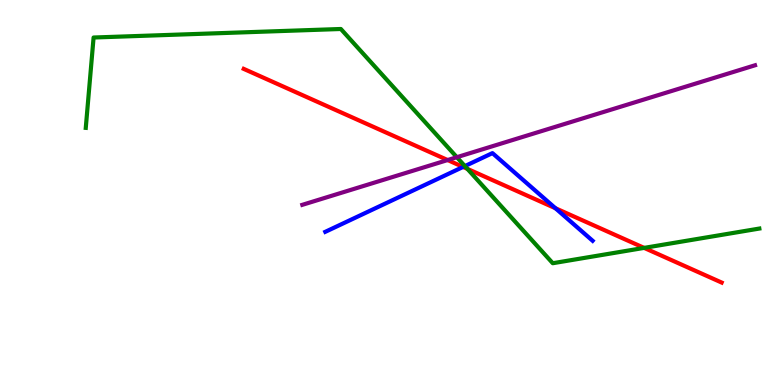[{'lines': ['blue', 'red'], 'intersections': [{'x': 5.98, 'y': 5.66}, {'x': 7.17, 'y': 4.59}]}, {'lines': ['green', 'red'], 'intersections': [{'x': 6.03, 'y': 5.61}, {'x': 8.31, 'y': 3.56}]}, {'lines': ['purple', 'red'], 'intersections': [{'x': 5.78, 'y': 5.84}]}, {'lines': ['blue', 'green'], 'intersections': [{'x': 6.0, 'y': 5.69}]}, {'lines': ['blue', 'purple'], 'intersections': []}, {'lines': ['green', 'purple'], 'intersections': [{'x': 5.89, 'y': 5.92}]}]